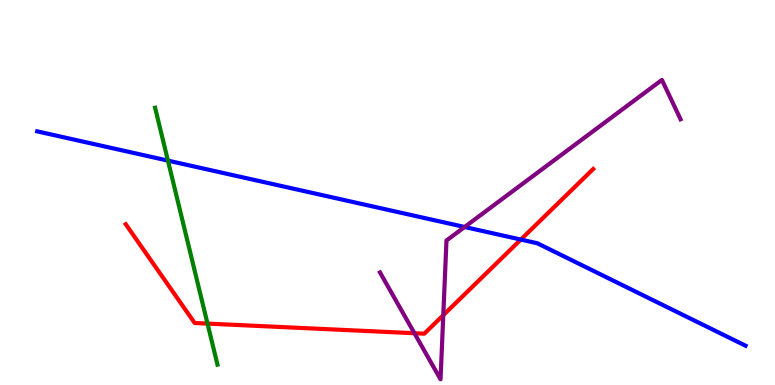[{'lines': ['blue', 'red'], 'intersections': [{'x': 6.72, 'y': 3.78}]}, {'lines': ['green', 'red'], 'intersections': [{'x': 2.68, 'y': 1.59}]}, {'lines': ['purple', 'red'], 'intersections': [{'x': 5.35, 'y': 1.34}, {'x': 5.72, 'y': 1.81}]}, {'lines': ['blue', 'green'], 'intersections': [{'x': 2.17, 'y': 5.83}]}, {'lines': ['blue', 'purple'], 'intersections': [{'x': 6.0, 'y': 4.1}]}, {'lines': ['green', 'purple'], 'intersections': []}]